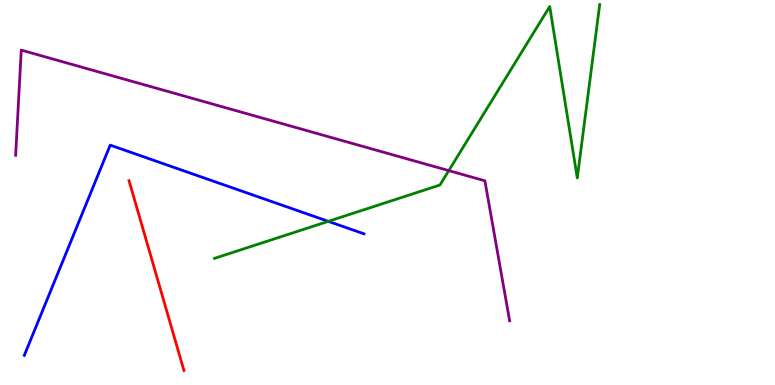[{'lines': ['blue', 'red'], 'intersections': []}, {'lines': ['green', 'red'], 'intersections': []}, {'lines': ['purple', 'red'], 'intersections': []}, {'lines': ['blue', 'green'], 'intersections': [{'x': 4.24, 'y': 4.25}]}, {'lines': ['blue', 'purple'], 'intersections': []}, {'lines': ['green', 'purple'], 'intersections': [{'x': 5.79, 'y': 5.57}]}]